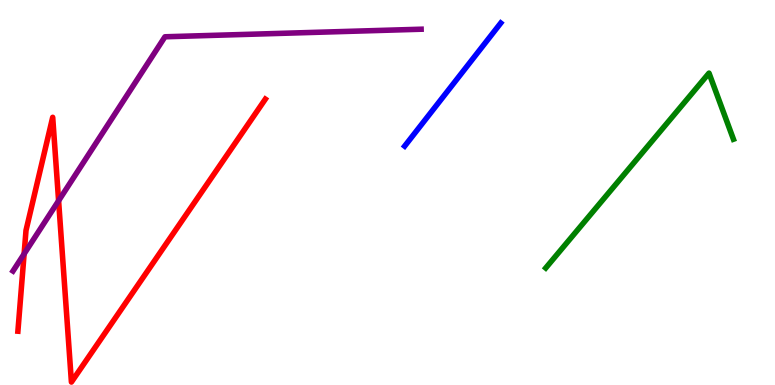[{'lines': ['blue', 'red'], 'intersections': []}, {'lines': ['green', 'red'], 'intersections': []}, {'lines': ['purple', 'red'], 'intersections': [{'x': 0.311, 'y': 3.41}, {'x': 0.756, 'y': 4.79}]}, {'lines': ['blue', 'green'], 'intersections': []}, {'lines': ['blue', 'purple'], 'intersections': []}, {'lines': ['green', 'purple'], 'intersections': []}]